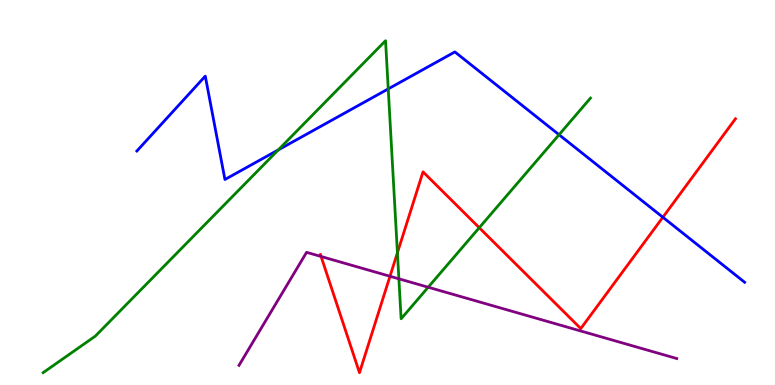[{'lines': ['blue', 'red'], 'intersections': [{'x': 8.55, 'y': 4.36}]}, {'lines': ['green', 'red'], 'intersections': [{'x': 5.13, 'y': 3.43}, {'x': 6.18, 'y': 4.09}]}, {'lines': ['purple', 'red'], 'intersections': [{'x': 4.14, 'y': 3.34}, {'x': 5.03, 'y': 2.82}]}, {'lines': ['blue', 'green'], 'intersections': [{'x': 3.59, 'y': 6.11}, {'x': 5.01, 'y': 7.69}, {'x': 7.21, 'y': 6.5}]}, {'lines': ['blue', 'purple'], 'intersections': []}, {'lines': ['green', 'purple'], 'intersections': [{'x': 5.15, 'y': 2.76}, {'x': 5.53, 'y': 2.54}]}]